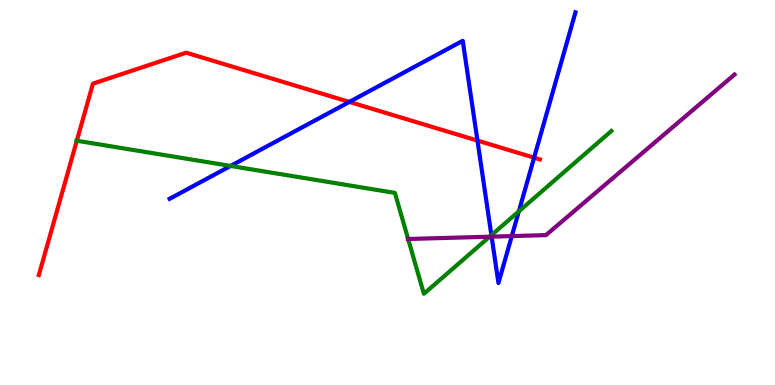[{'lines': ['blue', 'red'], 'intersections': [{'x': 4.51, 'y': 7.35}, {'x': 6.16, 'y': 6.35}, {'x': 6.89, 'y': 5.9}]}, {'lines': ['green', 'red'], 'intersections': [{'x': 0.991, 'y': 6.35}]}, {'lines': ['purple', 'red'], 'intersections': []}, {'lines': ['blue', 'green'], 'intersections': [{'x': 2.98, 'y': 5.69}, {'x': 6.34, 'y': 3.89}, {'x': 6.69, 'y': 4.51}]}, {'lines': ['blue', 'purple'], 'intersections': [{'x': 6.34, 'y': 3.85}, {'x': 6.6, 'y': 3.87}]}, {'lines': ['green', 'purple'], 'intersections': [{'x': 5.27, 'y': 3.79}, {'x': 6.32, 'y': 3.85}]}]